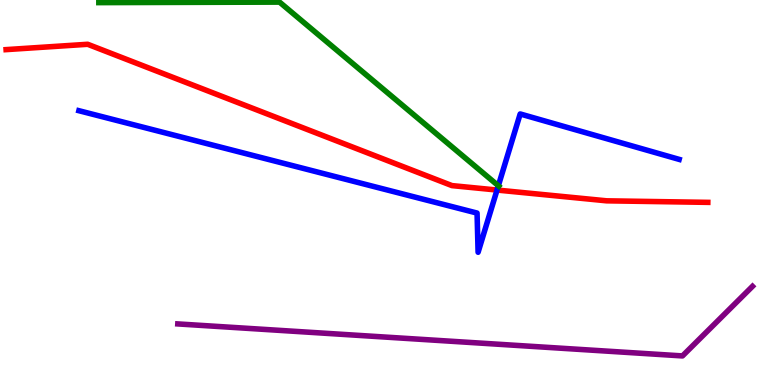[{'lines': ['blue', 'red'], 'intersections': [{'x': 6.41, 'y': 5.06}]}, {'lines': ['green', 'red'], 'intersections': []}, {'lines': ['purple', 'red'], 'intersections': []}, {'lines': ['blue', 'green'], 'intersections': [{'x': 6.43, 'y': 5.18}]}, {'lines': ['blue', 'purple'], 'intersections': []}, {'lines': ['green', 'purple'], 'intersections': []}]